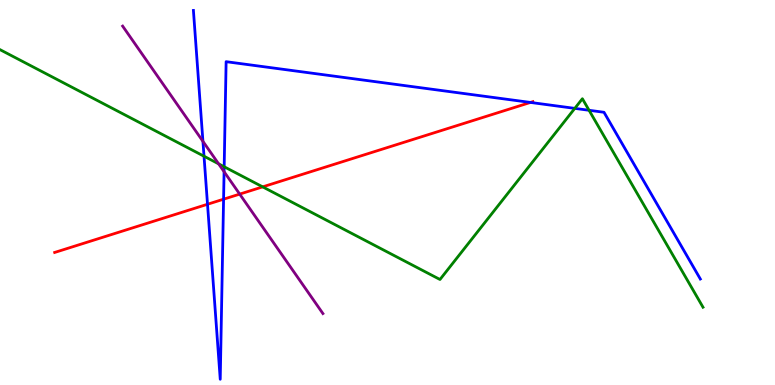[{'lines': ['blue', 'red'], 'intersections': [{'x': 2.68, 'y': 4.69}, {'x': 2.88, 'y': 4.83}, {'x': 6.84, 'y': 7.34}]}, {'lines': ['green', 'red'], 'intersections': [{'x': 3.39, 'y': 5.15}]}, {'lines': ['purple', 'red'], 'intersections': [{'x': 3.09, 'y': 4.96}]}, {'lines': ['blue', 'green'], 'intersections': [{'x': 2.63, 'y': 5.94}, {'x': 2.89, 'y': 5.67}, {'x': 7.42, 'y': 7.19}, {'x': 7.6, 'y': 7.14}]}, {'lines': ['blue', 'purple'], 'intersections': [{'x': 2.62, 'y': 6.33}, {'x': 2.89, 'y': 5.54}]}, {'lines': ['green', 'purple'], 'intersections': [{'x': 2.82, 'y': 5.74}]}]